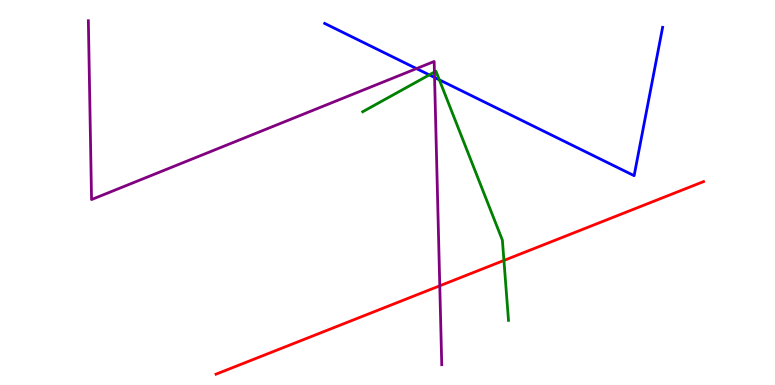[{'lines': ['blue', 'red'], 'intersections': []}, {'lines': ['green', 'red'], 'intersections': [{'x': 6.5, 'y': 3.23}]}, {'lines': ['purple', 'red'], 'intersections': [{'x': 5.67, 'y': 2.58}]}, {'lines': ['blue', 'green'], 'intersections': [{'x': 5.54, 'y': 8.05}, {'x': 5.67, 'y': 7.93}]}, {'lines': ['blue', 'purple'], 'intersections': [{'x': 5.37, 'y': 8.22}, {'x': 5.61, 'y': 7.99}]}, {'lines': ['green', 'purple'], 'intersections': [{'x': 5.61, 'y': 8.13}]}]